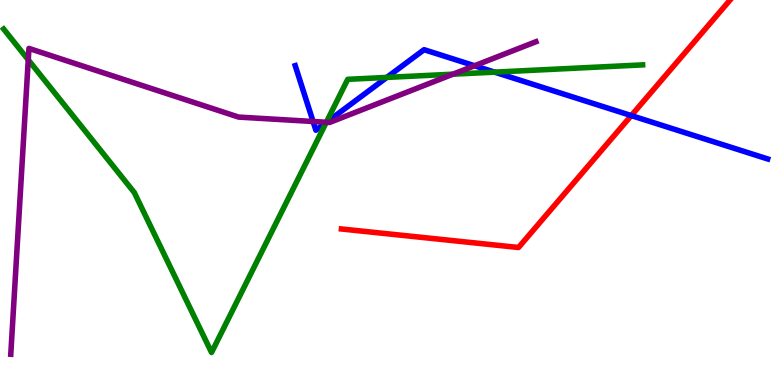[{'lines': ['blue', 'red'], 'intersections': [{'x': 8.15, 'y': 7.0}]}, {'lines': ['green', 'red'], 'intersections': []}, {'lines': ['purple', 'red'], 'intersections': []}, {'lines': ['blue', 'green'], 'intersections': [{'x': 4.21, 'y': 6.82}, {'x': 4.99, 'y': 7.99}, {'x': 6.38, 'y': 8.13}]}, {'lines': ['blue', 'purple'], 'intersections': [{'x': 4.04, 'y': 6.84}, {'x': 4.21, 'y': 6.82}, {'x': 6.12, 'y': 8.29}]}, {'lines': ['green', 'purple'], 'intersections': [{'x': 0.365, 'y': 8.45}, {'x': 4.21, 'y': 6.82}, {'x': 5.84, 'y': 8.07}]}]